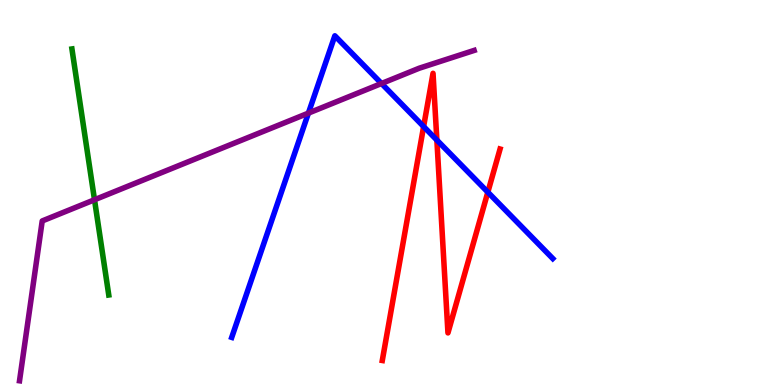[{'lines': ['blue', 'red'], 'intersections': [{'x': 5.47, 'y': 6.71}, {'x': 5.64, 'y': 6.36}, {'x': 6.29, 'y': 5.01}]}, {'lines': ['green', 'red'], 'intersections': []}, {'lines': ['purple', 'red'], 'intersections': []}, {'lines': ['blue', 'green'], 'intersections': []}, {'lines': ['blue', 'purple'], 'intersections': [{'x': 3.98, 'y': 7.06}, {'x': 4.92, 'y': 7.83}]}, {'lines': ['green', 'purple'], 'intersections': [{'x': 1.22, 'y': 4.81}]}]